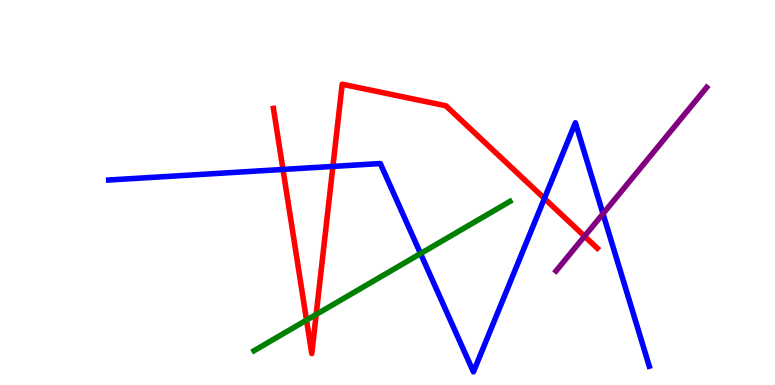[{'lines': ['blue', 'red'], 'intersections': [{'x': 3.65, 'y': 5.6}, {'x': 4.3, 'y': 5.68}, {'x': 7.02, 'y': 4.84}]}, {'lines': ['green', 'red'], 'intersections': [{'x': 3.96, 'y': 1.69}, {'x': 4.08, 'y': 1.83}]}, {'lines': ['purple', 'red'], 'intersections': [{'x': 7.54, 'y': 3.86}]}, {'lines': ['blue', 'green'], 'intersections': [{'x': 5.43, 'y': 3.41}]}, {'lines': ['blue', 'purple'], 'intersections': [{'x': 7.78, 'y': 4.45}]}, {'lines': ['green', 'purple'], 'intersections': []}]